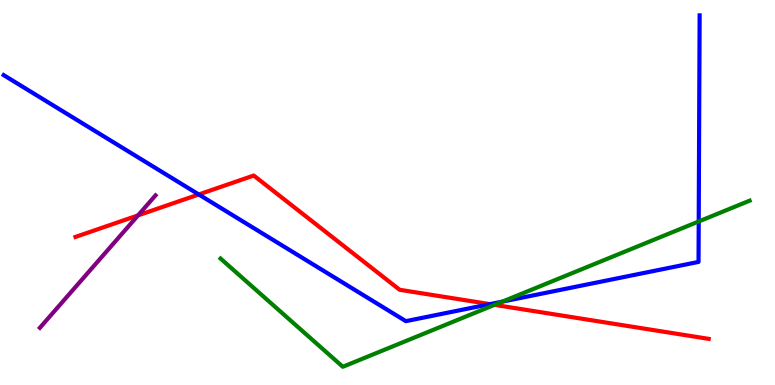[{'lines': ['blue', 'red'], 'intersections': [{'x': 2.56, 'y': 4.95}, {'x': 6.32, 'y': 2.1}]}, {'lines': ['green', 'red'], 'intersections': [{'x': 6.38, 'y': 2.08}]}, {'lines': ['purple', 'red'], 'intersections': [{'x': 1.78, 'y': 4.41}]}, {'lines': ['blue', 'green'], 'intersections': [{'x': 6.48, 'y': 2.17}, {'x': 9.02, 'y': 4.25}]}, {'lines': ['blue', 'purple'], 'intersections': []}, {'lines': ['green', 'purple'], 'intersections': []}]